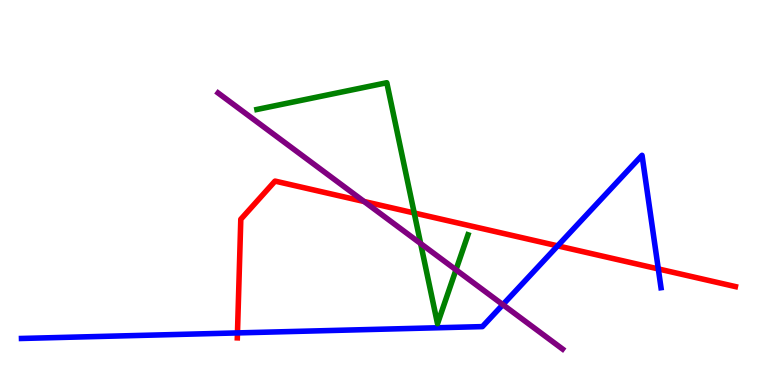[{'lines': ['blue', 'red'], 'intersections': [{'x': 3.06, 'y': 1.35}, {'x': 7.2, 'y': 3.61}, {'x': 8.49, 'y': 3.01}]}, {'lines': ['green', 'red'], 'intersections': [{'x': 5.34, 'y': 4.47}]}, {'lines': ['purple', 'red'], 'intersections': [{'x': 4.7, 'y': 4.77}]}, {'lines': ['blue', 'green'], 'intersections': []}, {'lines': ['blue', 'purple'], 'intersections': [{'x': 6.49, 'y': 2.09}]}, {'lines': ['green', 'purple'], 'intersections': [{'x': 5.43, 'y': 3.67}, {'x': 5.88, 'y': 2.99}]}]